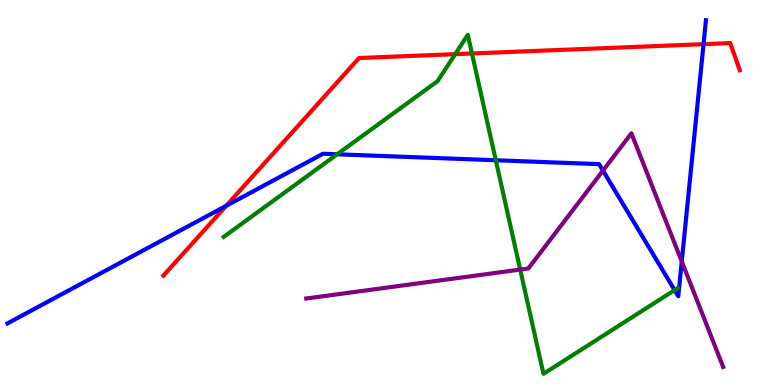[{'lines': ['blue', 'red'], 'intersections': [{'x': 2.92, 'y': 4.65}, {'x': 9.08, 'y': 8.85}]}, {'lines': ['green', 'red'], 'intersections': [{'x': 5.87, 'y': 8.59}, {'x': 6.09, 'y': 8.61}]}, {'lines': ['purple', 'red'], 'intersections': []}, {'lines': ['blue', 'green'], 'intersections': [{'x': 4.35, 'y': 5.99}, {'x': 6.4, 'y': 5.84}, {'x': 8.7, 'y': 2.46}]}, {'lines': ['blue', 'purple'], 'intersections': [{'x': 7.78, 'y': 5.57}, {'x': 8.8, 'y': 3.21}]}, {'lines': ['green', 'purple'], 'intersections': [{'x': 6.71, 'y': 3.0}]}]